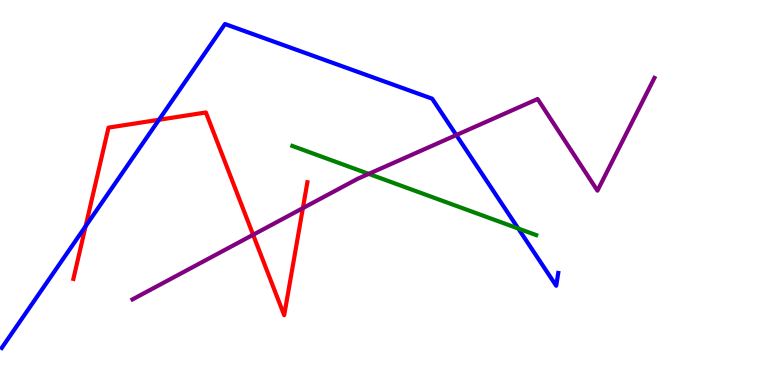[{'lines': ['blue', 'red'], 'intersections': [{'x': 1.1, 'y': 4.12}, {'x': 2.05, 'y': 6.89}]}, {'lines': ['green', 'red'], 'intersections': []}, {'lines': ['purple', 'red'], 'intersections': [{'x': 3.27, 'y': 3.9}, {'x': 3.91, 'y': 4.59}]}, {'lines': ['blue', 'green'], 'intersections': [{'x': 6.69, 'y': 4.06}]}, {'lines': ['blue', 'purple'], 'intersections': [{'x': 5.89, 'y': 6.49}]}, {'lines': ['green', 'purple'], 'intersections': [{'x': 4.76, 'y': 5.48}]}]